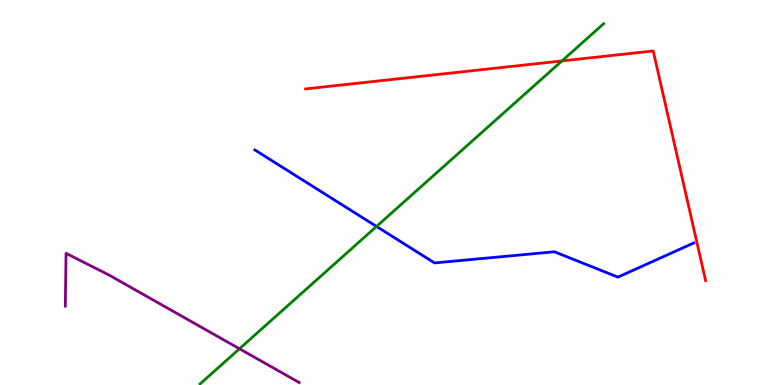[{'lines': ['blue', 'red'], 'intersections': []}, {'lines': ['green', 'red'], 'intersections': [{'x': 7.25, 'y': 8.42}]}, {'lines': ['purple', 'red'], 'intersections': []}, {'lines': ['blue', 'green'], 'intersections': [{'x': 4.86, 'y': 4.12}]}, {'lines': ['blue', 'purple'], 'intersections': []}, {'lines': ['green', 'purple'], 'intersections': [{'x': 3.09, 'y': 0.941}]}]